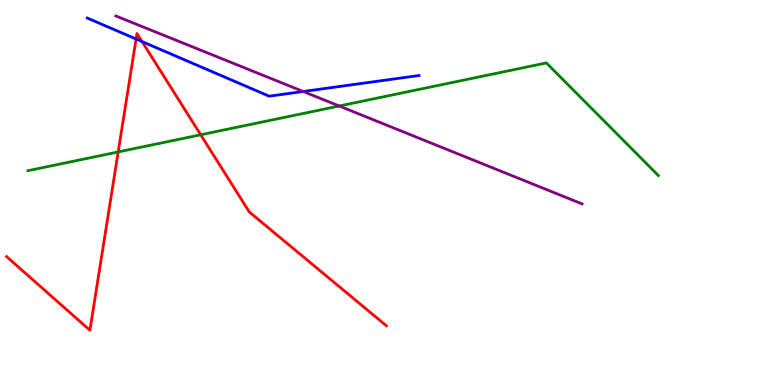[{'lines': ['blue', 'red'], 'intersections': [{'x': 1.76, 'y': 8.99}, {'x': 1.83, 'y': 8.92}]}, {'lines': ['green', 'red'], 'intersections': [{'x': 1.52, 'y': 6.05}, {'x': 2.59, 'y': 6.5}]}, {'lines': ['purple', 'red'], 'intersections': []}, {'lines': ['blue', 'green'], 'intersections': []}, {'lines': ['blue', 'purple'], 'intersections': [{'x': 3.91, 'y': 7.62}]}, {'lines': ['green', 'purple'], 'intersections': [{'x': 4.38, 'y': 7.25}]}]